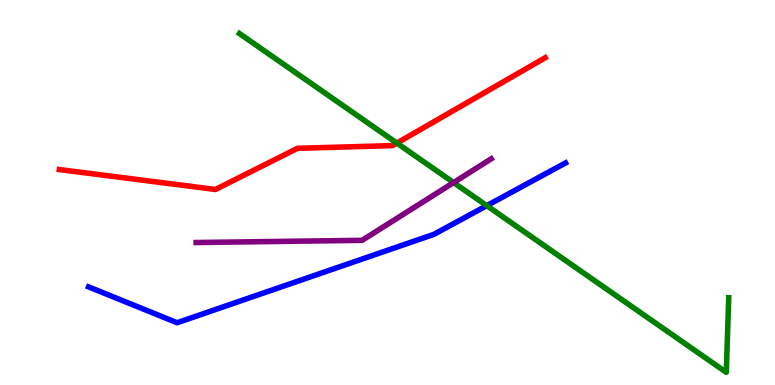[{'lines': ['blue', 'red'], 'intersections': []}, {'lines': ['green', 'red'], 'intersections': [{'x': 5.12, 'y': 6.28}]}, {'lines': ['purple', 'red'], 'intersections': []}, {'lines': ['blue', 'green'], 'intersections': [{'x': 6.28, 'y': 4.66}]}, {'lines': ['blue', 'purple'], 'intersections': []}, {'lines': ['green', 'purple'], 'intersections': [{'x': 5.85, 'y': 5.26}]}]